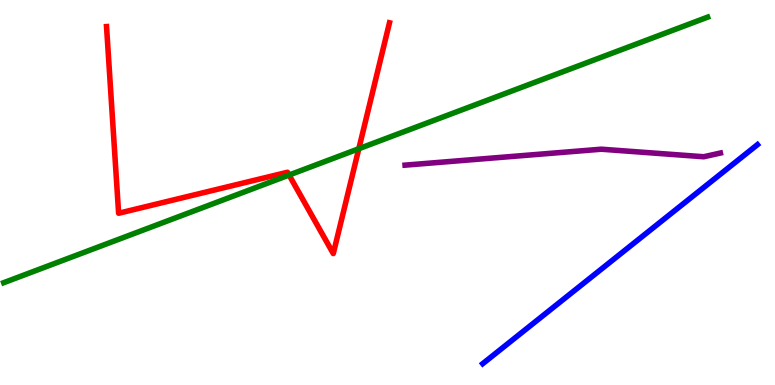[{'lines': ['blue', 'red'], 'intersections': []}, {'lines': ['green', 'red'], 'intersections': [{'x': 3.73, 'y': 5.45}, {'x': 4.63, 'y': 6.14}]}, {'lines': ['purple', 'red'], 'intersections': []}, {'lines': ['blue', 'green'], 'intersections': []}, {'lines': ['blue', 'purple'], 'intersections': []}, {'lines': ['green', 'purple'], 'intersections': []}]